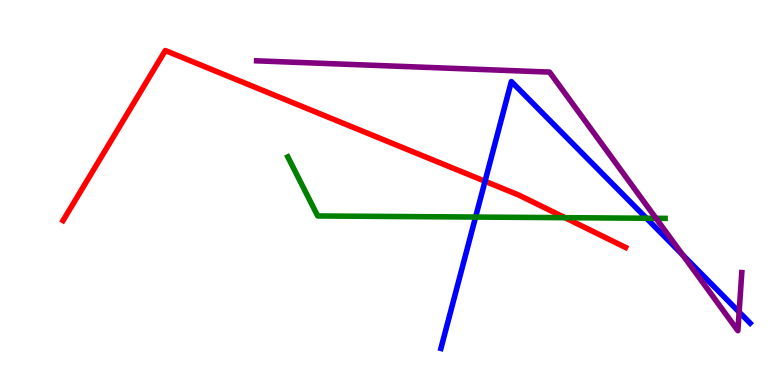[{'lines': ['blue', 'red'], 'intersections': [{'x': 6.26, 'y': 5.29}]}, {'lines': ['green', 'red'], 'intersections': [{'x': 7.29, 'y': 4.35}]}, {'lines': ['purple', 'red'], 'intersections': []}, {'lines': ['blue', 'green'], 'intersections': [{'x': 6.14, 'y': 4.36}, {'x': 8.34, 'y': 4.33}]}, {'lines': ['blue', 'purple'], 'intersections': [{'x': 8.81, 'y': 3.38}, {'x': 9.54, 'y': 1.9}]}, {'lines': ['green', 'purple'], 'intersections': [{'x': 8.46, 'y': 4.33}]}]